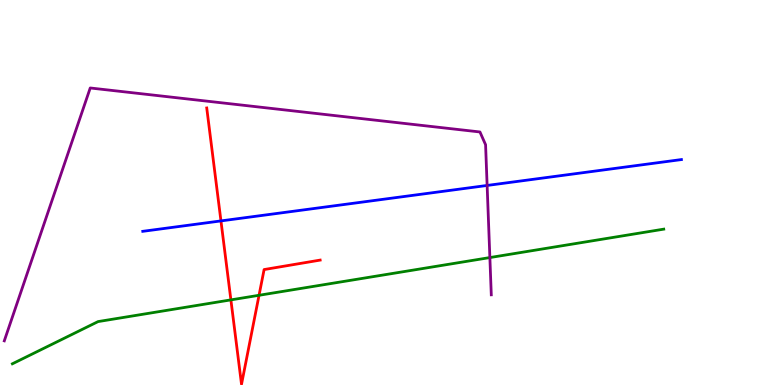[{'lines': ['blue', 'red'], 'intersections': [{'x': 2.85, 'y': 4.26}]}, {'lines': ['green', 'red'], 'intersections': [{'x': 2.98, 'y': 2.21}, {'x': 3.34, 'y': 2.33}]}, {'lines': ['purple', 'red'], 'intersections': []}, {'lines': ['blue', 'green'], 'intersections': []}, {'lines': ['blue', 'purple'], 'intersections': [{'x': 6.29, 'y': 5.18}]}, {'lines': ['green', 'purple'], 'intersections': [{'x': 6.32, 'y': 3.31}]}]